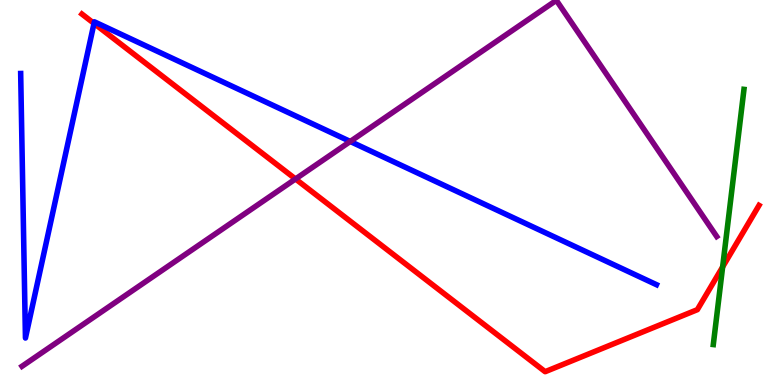[{'lines': ['blue', 'red'], 'intersections': [{'x': 1.21, 'y': 9.39}]}, {'lines': ['green', 'red'], 'intersections': [{'x': 9.32, 'y': 3.07}]}, {'lines': ['purple', 'red'], 'intersections': [{'x': 3.81, 'y': 5.35}]}, {'lines': ['blue', 'green'], 'intersections': []}, {'lines': ['blue', 'purple'], 'intersections': [{'x': 4.52, 'y': 6.33}]}, {'lines': ['green', 'purple'], 'intersections': []}]